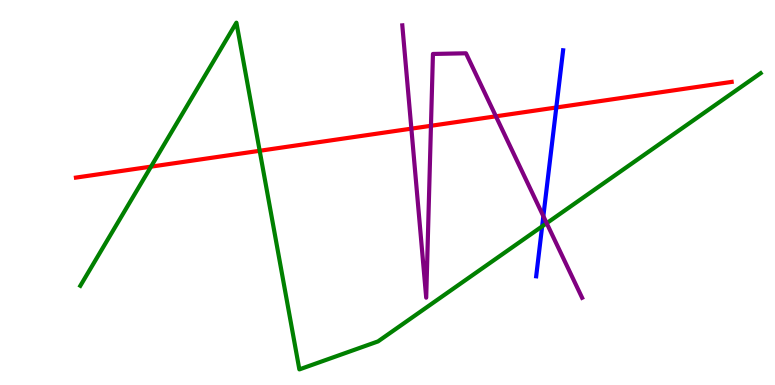[{'lines': ['blue', 'red'], 'intersections': [{'x': 7.18, 'y': 7.21}]}, {'lines': ['green', 'red'], 'intersections': [{'x': 1.95, 'y': 5.67}, {'x': 3.35, 'y': 6.08}]}, {'lines': ['purple', 'red'], 'intersections': [{'x': 5.31, 'y': 6.66}, {'x': 5.56, 'y': 6.73}, {'x': 6.4, 'y': 6.98}]}, {'lines': ['blue', 'green'], 'intersections': [{'x': 7.0, 'y': 4.12}]}, {'lines': ['blue', 'purple'], 'intersections': [{'x': 7.01, 'y': 4.38}]}, {'lines': ['green', 'purple'], 'intersections': [{'x': 7.05, 'y': 4.2}]}]